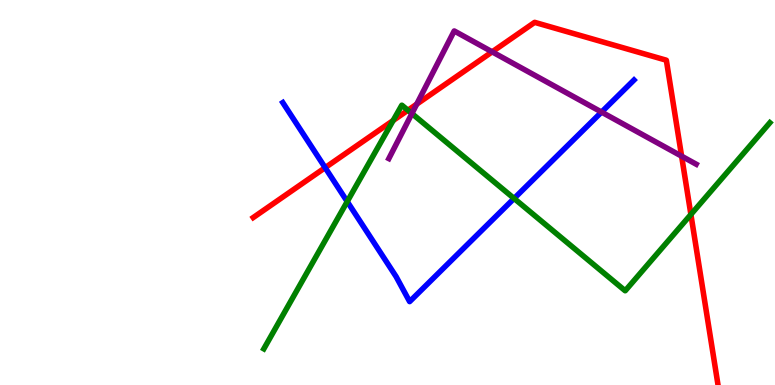[{'lines': ['blue', 'red'], 'intersections': [{'x': 4.2, 'y': 5.65}]}, {'lines': ['green', 'red'], 'intersections': [{'x': 5.07, 'y': 6.87}, {'x': 5.26, 'y': 7.14}, {'x': 8.91, 'y': 4.43}]}, {'lines': ['purple', 'red'], 'intersections': [{'x': 5.38, 'y': 7.29}, {'x': 6.35, 'y': 8.65}, {'x': 8.8, 'y': 5.94}]}, {'lines': ['blue', 'green'], 'intersections': [{'x': 4.48, 'y': 4.76}, {'x': 6.63, 'y': 4.85}]}, {'lines': ['blue', 'purple'], 'intersections': [{'x': 7.76, 'y': 7.09}]}, {'lines': ['green', 'purple'], 'intersections': [{'x': 5.31, 'y': 7.05}]}]